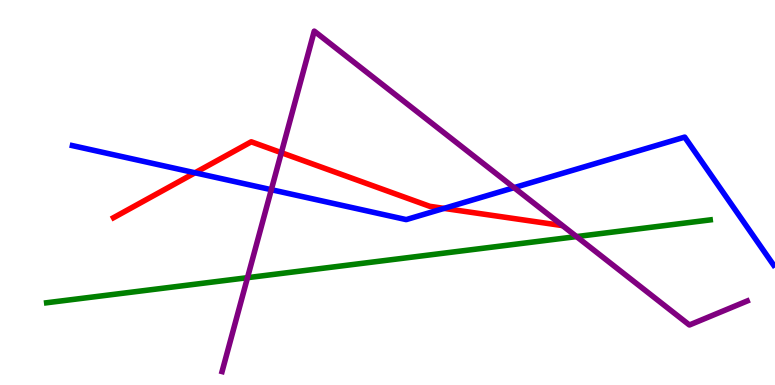[{'lines': ['blue', 'red'], 'intersections': [{'x': 2.52, 'y': 5.51}, {'x': 5.73, 'y': 4.59}]}, {'lines': ['green', 'red'], 'intersections': []}, {'lines': ['purple', 'red'], 'intersections': [{'x': 3.63, 'y': 6.03}]}, {'lines': ['blue', 'green'], 'intersections': []}, {'lines': ['blue', 'purple'], 'intersections': [{'x': 3.5, 'y': 5.07}, {'x': 6.63, 'y': 5.13}]}, {'lines': ['green', 'purple'], 'intersections': [{'x': 3.19, 'y': 2.79}, {'x': 7.44, 'y': 3.85}]}]